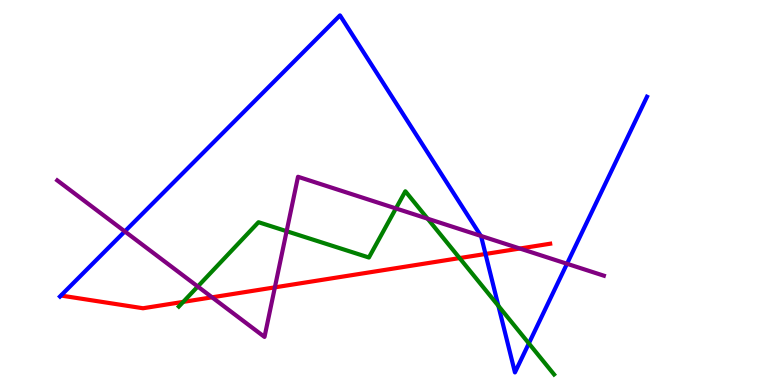[{'lines': ['blue', 'red'], 'intersections': [{'x': 6.26, 'y': 3.4}]}, {'lines': ['green', 'red'], 'intersections': [{'x': 2.36, 'y': 2.16}, {'x': 5.93, 'y': 3.3}]}, {'lines': ['purple', 'red'], 'intersections': [{'x': 2.74, 'y': 2.28}, {'x': 3.55, 'y': 2.54}, {'x': 6.71, 'y': 3.54}]}, {'lines': ['blue', 'green'], 'intersections': [{'x': 6.43, 'y': 2.06}, {'x': 6.82, 'y': 1.08}]}, {'lines': ['blue', 'purple'], 'intersections': [{'x': 1.61, 'y': 3.99}, {'x': 6.2, 'y': 3.87}, {'x': 7.32, 'y': 3.15}]}, {'lines': ['green', 'purple'], 'intersections': [{'x': 2.55, 'y': 2.56}, {'x': 3.7, 'y': 3.99}, {'x': 5.11, 'y': 4.59}, {'x': 5.52, 'y': 4.32}]}]